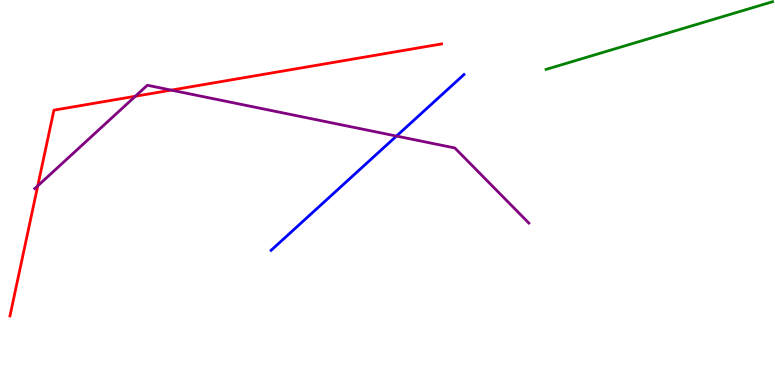[{'lines': ['blue', 'red'], 'intersections': []}, {'lines': ['green', 'red'], 'intersections': []}, {'lines': ['purple', 'red'], 'intersections': [{'x': 0.487, 'y': 5.17}, {'x': 1.75, 'y': 7.5}, {'x': 2.21, 'y': 7.66}]}, {'lines': ['blue', 'green'], 'intersections': []}, {'lines': ['blue', 'purple'], 'intersections': [{'x': 5.12, 'y': 6.47}]}, {'lines': ['green', 'purple'], 'intersections': []}]